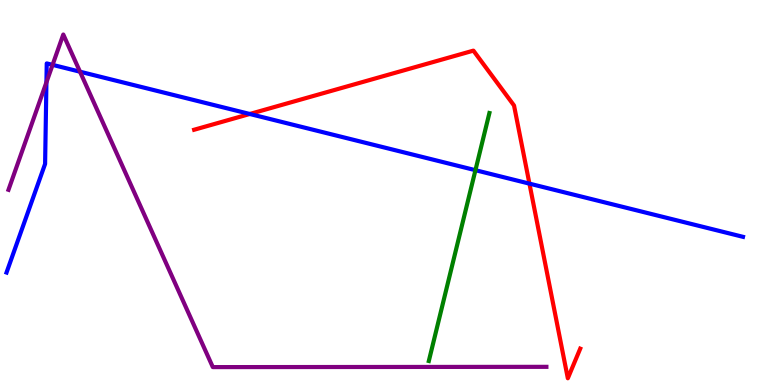[{'lines': ['blue', 'red'], 'intersections': [{'x': 3.22, 'y': 7.04}, {'x': 6.83, 'y': 5.23}]}, {'lines': ['green', 'red'], 'intersections': []}, {'lines': ['purple', 'red'], 'intersections': []}, {'lines': ['blue', 'green'], 'intersections': [{'x': 6.13, 'y': 5.58}]}, {'lines': ['blue', 'purple'], 'intersections': [{'x': 0.599, 'y': 7.86}, {'x': 0.678, 'y': 8.32}, {'x': 1.03, 'y': 8.14}]}, {'lines': ['green', 'purple'], 'intersections': []}]